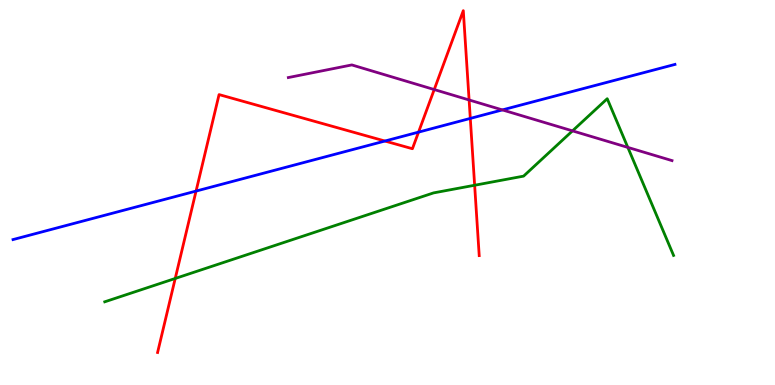[{'lines': ['blue', 'red'], 'intersections': [{'x': 2.53, 'y': 5.04}, {'x': 4.97, 'y': 6.34}, {'x': 5.4, 'y': 6.57}, {'x': 6.07, 'y': 6.92}]}, {'lines': ['green', 'red'], 'intersections': [{'x': 2.26, 'y': 2.77}, {'x': 6.12, 'y': 5.19}]}, {'lines': ['purple', 'red'], 'intersections': [{'x': 5.6, 'y': 7.67}, {'x': 6.05, 'y': 7.4}]}, {'lines': ['blue', 'green'], 'intersections': []}, {'lines': ['blue', 'purple'], 'intersections': [{'x': 6.48, 'y': 7.15}]}, {'lines': ['green', 'purple'], 'intersections': [{'x': 7.39, 'y': 6.6}, {'x': 8.1, 'y': 6.17}]}]